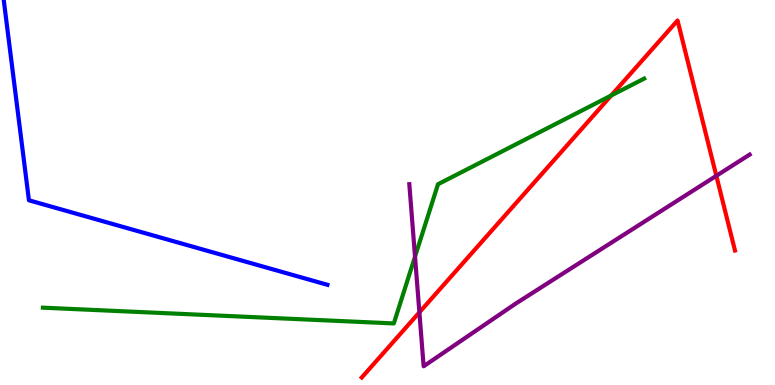[{'lines': ['blue', 'red'], 'intersections': []}, {'lines': ['green', 'red'], 'intersections': [{'x': 7.89, 'y': 7.52}]}, {'lines': ['purple', 'red'], 'intersections': [{'x': 5.41, 'y': 1.89}, {'x': 9.24, 'y': 5.43}]}, {'lines': ['blue', 'green'], 'intersections': []}, {'lines': ['blue', 'purple'], 'intersections': []}, {'lines': ['green', 'purple'], 'intersections': [{'x': 5.36, 'y': 3.33}]}]